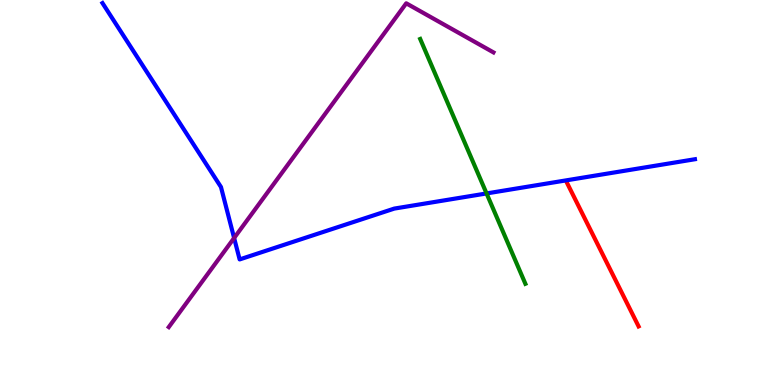[{'lines': ['blue', 'red'], 'intersections': []}, {'lines': ['green', 'red'], 'intersections': []}, {'lines': ['purple', 'red'], 'intersections': []}, {'lines': ['blue', 'green'], 'intersections': [{'x': 6.28, 'y': 4.98}]}, {'lines': ['blue', 'purple'], 'intersections': [{'x': 3.02, 'y': 3.82}]}, {'lines': ['green', 'purple'], 'intersections': []}]